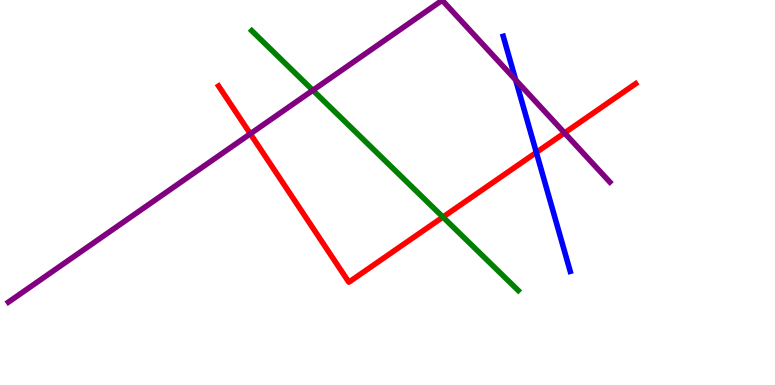[{'lines': ['blue', 'red'], 'intersections': [{'x': 6.92, 'y': 6.04}]}, {'lines': ['green', 'red'], 'intersections': [{'x': 5.72, 'y': 4.36}]}, {'lines': ['purple', 'red'], 'intersections': [{'x': 3.23, 'y': 6.52}, {'x': 7.28, 'y': 6.55}]}, {'lines': ['blue', 'green'], 'intersections': []}, {'lines': ['blue', 'purple'], 'intersections': [{'x': 6.65, 'y': 7.92}]}, {'lines': ['green', 'purple'], 'intersections': [{'x': 4.04, 'y': 7.66}]}]